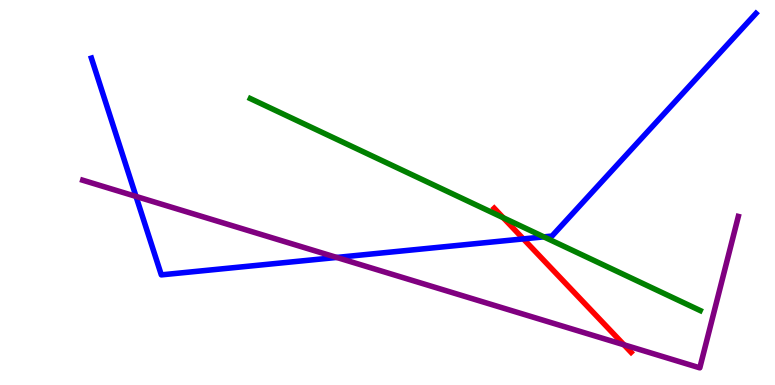[{'lines': ['blue', 'red'], 'intersections': [{'x': 6.75, 'y': 3.79}]}, {'lines': ['green', 'red'], 'intersections': [{'x': 6.49, 'y': 4.34}]}, {'lines': ['purple', 'red'], 'intersections': [{'x': 8.05, 'y': 1.04}]}, {'lines': ['blue', 'green'], 'intersections': [{'x': 7.02, 'y': 3.85}]}, {'lines': ['blue', 'purple'], 'intersections': [{'x': 1.76, 'y': 4.9}, {'x': 4.34, 'y': 3.31}]}, {'lines': ['green', 'purple'], 'intersections': []}]